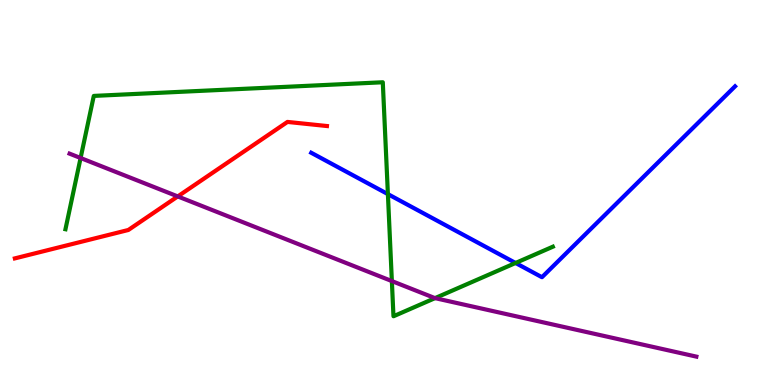[{'lines': ['blue', 'red'], 'intersections': []}, {'lines': ['green', 'red'], 'intersections': []}, {'lines': ['purple', 'red'], 'intersections': [{'x': 2.29, 'y': 4.9}]}, {'lines': ['blue', 'green'], 'intersections': [{'x': 5.01, 'y': 4.96}, {'x': 6.65, 'y': 3.17}]}, {'lines': ['blue', 'purple'], 'intersections': []}, {'lines': ['green', 'purple'], 'intersections': [{'x': 1.04, 'y': 5.9}, {'x': 5.06, 'y': 2.7}, {'x': 5.61, 'y': 2.26}]}]